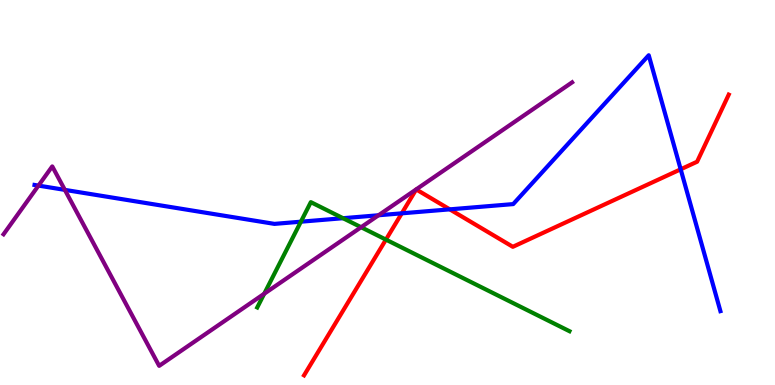[{'lines': ['blue', 'red'], 'intersections': [{'x': 5.18, 'y': 4.46}, {'x': 5.8, 'y': 4.56}, {'x': 8.78, 'y': 5.6}]}, {'lines': ['green', 'red'], 'intersections': [{'x': 4.98, 'y': 3.78}]}, {'lines': ['purple', 'red'], 'intersections': []}, {'lines': ['blue', 'green'], 'intersections': [{'x': 3.88, 'y': 4.24}, {'x': 4.43, 'y': 4.33}]}, {'lines': ['blue', 'purple'], 'intersections': [{'x': 0.496, 'y': 5.18}, {'x': 0.837, 'y': 5.07}, {'x': 4.88, 'y': 4.41}]}, {'lines': ['green', 'purple'], 'intersections': [{'x': 3.41, 'y': 2.37}, {'x': 4.66, 'y': 4.1}]}]